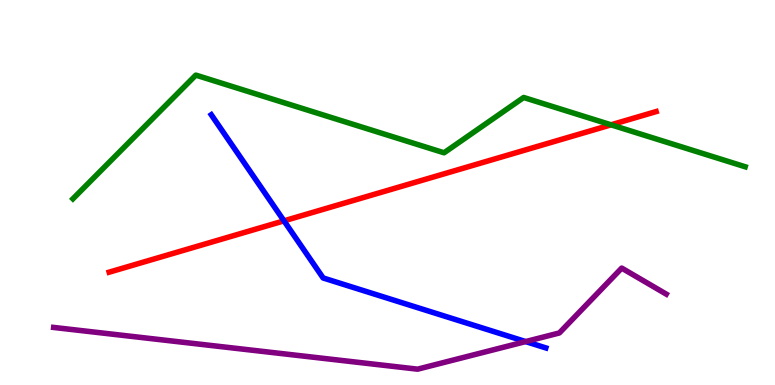[{'lines': ['blue', 'red'], 'intersections': [{'x': 3.66, 'y': 4.26}]}, {'lines': ['green', 'red'], 'intersections': [{'x': 7.88, 'y': 6.76}]}, {'lines': ['purple', 'red'], 'intersections': []}, {'lines': ['blue', 'green'], 'intersections': []}, {'lines': ['blue', 'purple'], 'intersections': [{'x': 6.78, 'y': 1.13}]}, {'lines': ['green', 'purple'], 'intersections': []}]